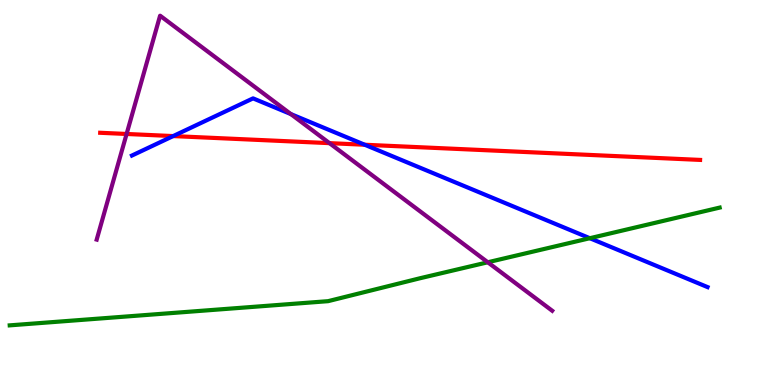[{'lines': ['blue', 'red'], 'intersections': [{'x': 2.23, 'y': 6.47}, {'x': 4.71, 'y': 6.24}]}, {'lines': ['green', 'red'], 'intersections': []}, {'lines': ['purple', 'red'], 'intersections': [{'x': 1.63, 'y': 6.52}, {'x': 4.25, 'y': 6.28}]}, {'lines': ['blue', 'green'], 'intersections': [{'x': 7.61, 'y': 3.81}]}, {'lines': ['blue', 'purple'], 'intersections': [{'x': 3.75, 'y': 7.04}]}, {'lines': ['green', 'purple'], 'intersections': [{'x': 6.29, 'y': 3.19}]}]